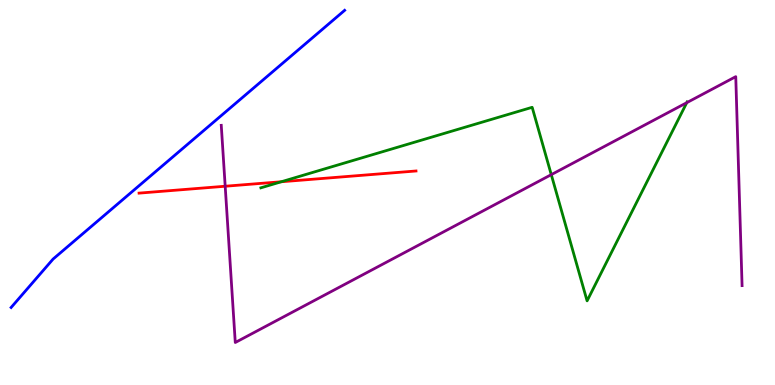[{'lines': ['blue', 'red'], 'intersections': []}, {'lines': ['green', 'red'], 'intersections': [{'x': 3.63, 'y': 5.28}]}, {'lines': ['purple', 'red'], 'intersections': [{'x': 2.91, 'y': 5.16}]}, {'lines': ['blue', 'green'], 'intersections': []}, {'lines': ['blue', 'purple'], 'intersections': []}, {'lines': ['green', 'purple'], 'intersections': [{'x': 7.11, 'y': 5.46}, {'x': 8.86, 'y': 7.33}]}]